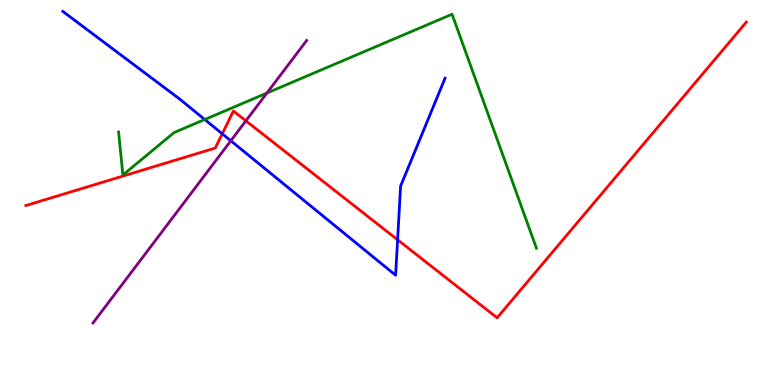[{'lines': ['blue', 'red'], 'intersections': [{'x': 2.87, 'y': 6.52}, {'x': 5.13, 'y': 3.77}]}, {'lines': ['green', 'red'], 'intersections': []}, {'lines': ['purple', 'red'], 'intersections': [{'x': 3.17, 'y': 6.86}]}, {'lines': ['blue', 'green'], 'intersections': [{'x': 2.64, 'y': 6.9}]}, {'lines': ['blue', 'purple'], 'intersections': [{'x': 2.98, 'y': 6.34}]}, {'lines': ['green', 'purple'], 'intersections': [{'x': 3.44, 'y': 7.58}]}]